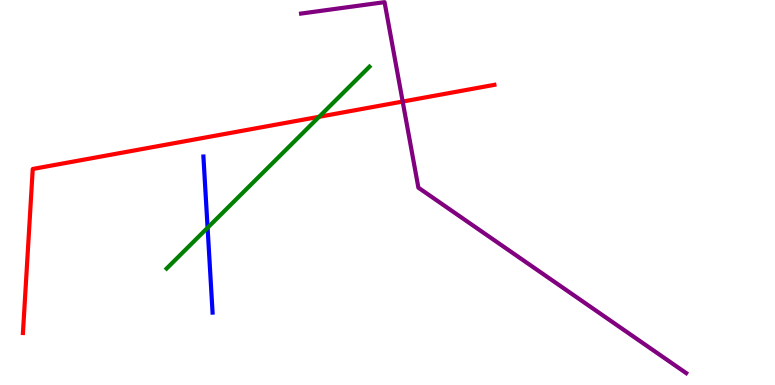[{'lines': ['blue', 'red'], 'intersections': []}, {'lines': ['green', 'red'], 'intersections': [{'x': 4.12, 'y': 6.97}]}, {'lines': ['purple', 'red'], 'intersections': [{'x': 5.2, 'y': 7.36}]}, {'lines': ['blue', 'green'], 'intersections': [{'x': 2.68, 'y': 4.08}]}, {'lines': ['blue', 'purple'], 'intersections': []}, {'lines': ['green', 'purple'], 'intersections': []}]